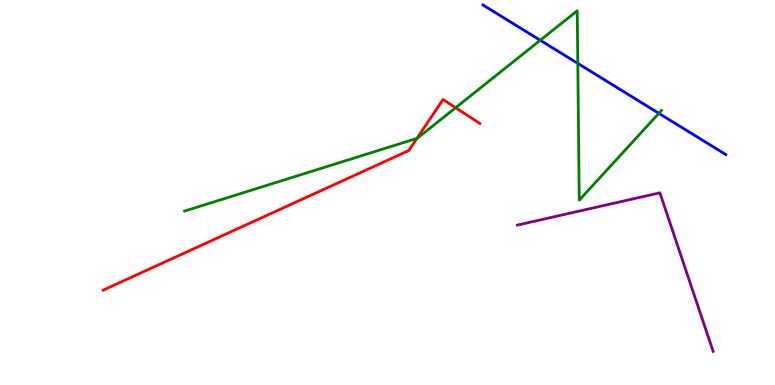[{'lines': ['blue', 'red'], 'intersections': []}, {'lines': ['green', 'red'], 'intersections': [{'x': 5.38, 'y': 6.4}, {'x': 5.88, 'y': 7.2}]}, {'lines': ['purple', 'red'], 'intersections': []}, {'lines': ['blue', 'green'], 'intersections': [{'x': 6.97, 'y': 8.95}, {'x': 7.46, 'y': 8.35}, {'x': 8.5, 'y': 7.06}]}, {'lines': ['blue', 'purple'], 'intersections': []}, {'lines': ['green', 'purple'], 'intersections': []}]